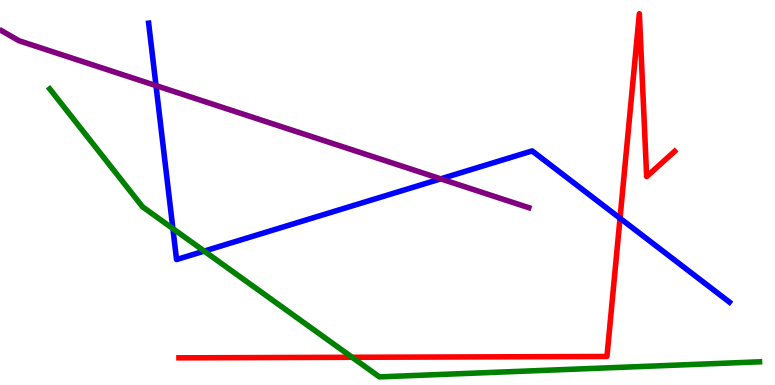[{'lines': ['blue', 'red'], 'intersections': [{'x': 8.0, 'y': 4.33}]}, {'lines': ['green', 'red'], 'intersections': [{'x': 4.54, 'y': 0.72}]}, {'lines': ['purple', 'red'], 'intersections': []}, {'lines': ['blue', 'green'], 'intersections': [{'x': 2.23, 'y': 4.06}, {'x': 2.63, 'y': 3.48}]}, {'lines': ['blue', 'purple'], 'intersections': [{'x': 2.01, 'y': 7.78}, {'x': 5.69, 'y': 5.35}]}, {'lines': ['green', 'purple'], 'intersections': []}]